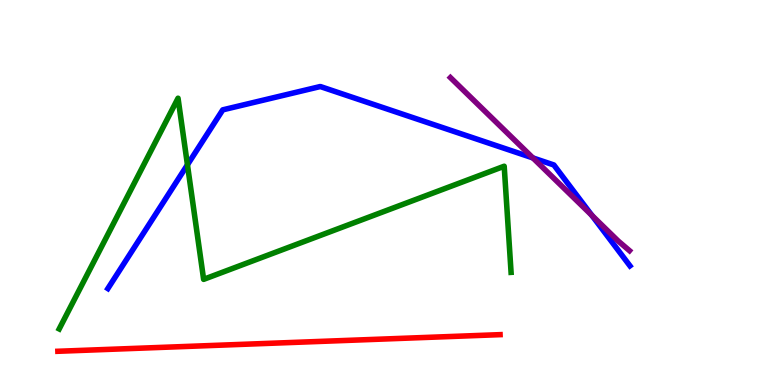[{'lines': ['blue', 'red'], 'intersections': []}, {'lines': ['green', 'red'], 'intersections': []}, {'lines': ['purple', 'red'], 'intersections': []}, {'lines': ['blue', 'green'], 'intersections': [{'x': 2.42, 'y': 5.72}]}, {'lines': ['blue', 'purple'], 'intersections': [{'x': 6.88, 'y': 5.9}, {'x': 7.64, 'y': 4.41}]}, {'lines': ['green', 'purple'], 'intersections': []}]